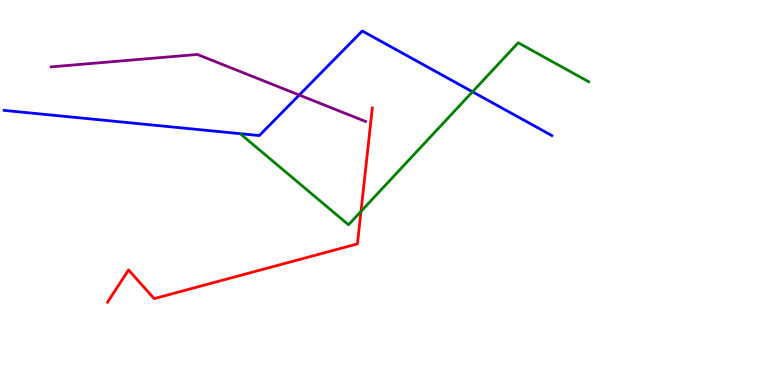[{'lines': ['blue', 'red'], 'intersections': []}, {'lines': ['green', 'red'], 'intersections': [{'x': 4.66, 'y': 4.51}]}, {'lines': ['purple', 'red'], 'intersections': []}, {'lines': ['blue', 'green'], 'intersections': [{'x': 6.1, 'y': 7.62}]}, {'lines': ['blue', 'purple'], 'intersections': [{'x': 3.86, 'y': 7.53}]}, {'lines': ['green', 'purple'], 'intersections': []}]